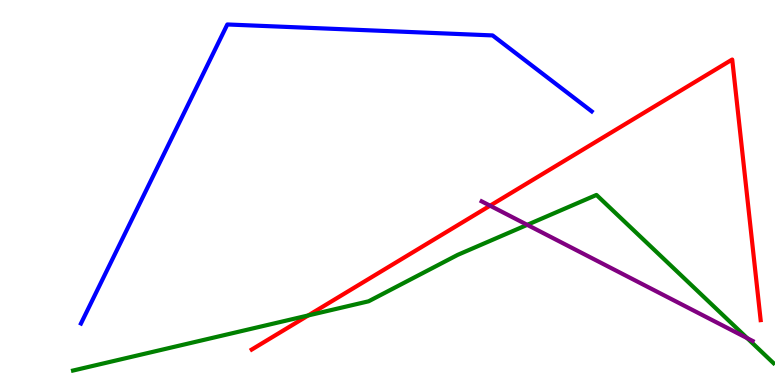[{'lines': ['blue', 'red'], 'intersections': []}, {'lines': ['green', 'red'], 'intersections': [{'x': 3.98, 'y': 1.81}]}, {'lines': ['purple', 'red'], 'intersections': [{'x': 6.32, 'y': 4.66}]}, {'lines': ['blue', 'green'], 'intersections': []}, {'lines': ['blue', 'purple'], 'intersections': []}, {'lines': ['green', 'purple'], 'intersections': [{'x': 6.8, 'y': 4.16}, {'x': 9.64, 'y': 1.22}]}]